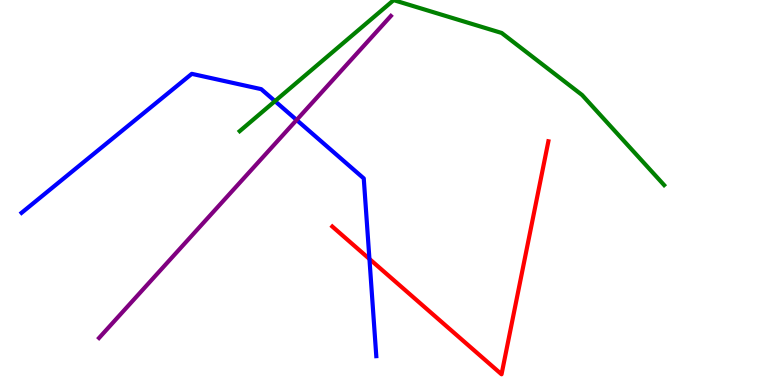[{'lines': ['blue', 'red'], 'intersections': [{'x': 4.77, 'y': 3.27}]}, {'lines': ['green', 'red'], 'intersections': []}, {'lines': ['purple', 'red'], 'intersections': []}, {'lines': ['blue', 'green'], 'intersections': [{'x': 3.55, 'y': 7.37}]}, {'lines': ['blue', 'purple'], 'intersections': [{'x': 3.83, 'y': 6.88}]}, {'lines': ['green', 'purple'], 'intersections': []}]